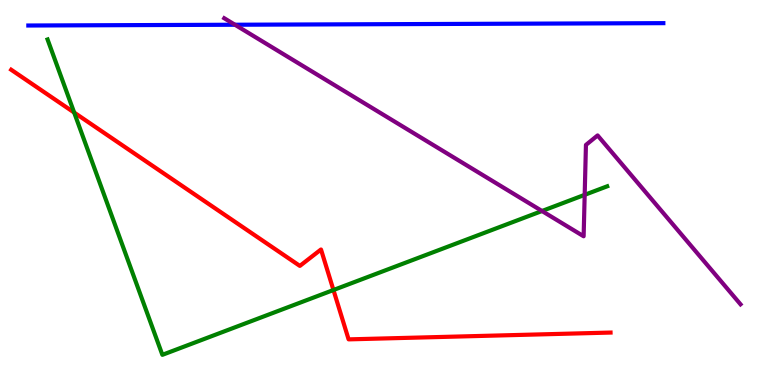[{'lines': ['blue', 'red'], 'intersections': []}, {'lines': ['green', 'red'], 'intersections': [{'x': 0.957, 'y': 7.08}, {'x': 4.3, 'y': 2.47}]}, {'lines': ['purple', 'red'], 'intersections': []}, {'lines': ['blue', 'green'], 'intersections': []}, {'lines': ['blue', 'purple'], 'intersections': [{'x': 3.03, 'y': 9.36}]}, {'lines': ['green', 'purple'], 'intersections': [{'x': 6.99, 'y': 4.52}, {'x': 7.54, 'y': 4.94}]}]